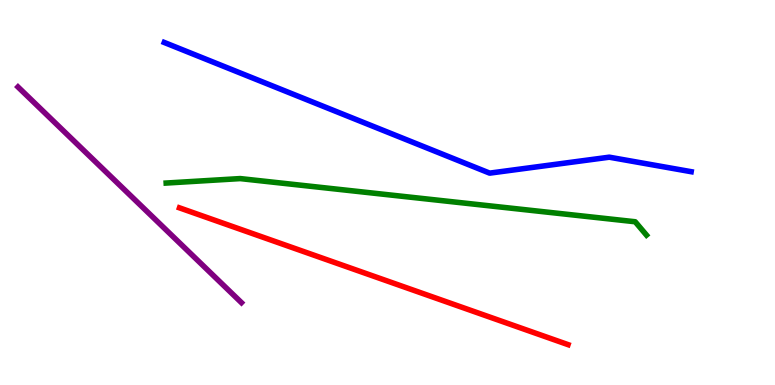[{'lines': ['blue', 'red'], 'intersections': []}, {'lines': ['green', 'red'], 'intersections': []}, {'lines': ['purple', 'red'], 'intersections': []}, {'lines': ['blue', 'green'], 'intersections': []}, {'lines': ['blue', 'purple'], 'intersections': []}, {'lines': ['green', 'purple'], 'intersections': []}]